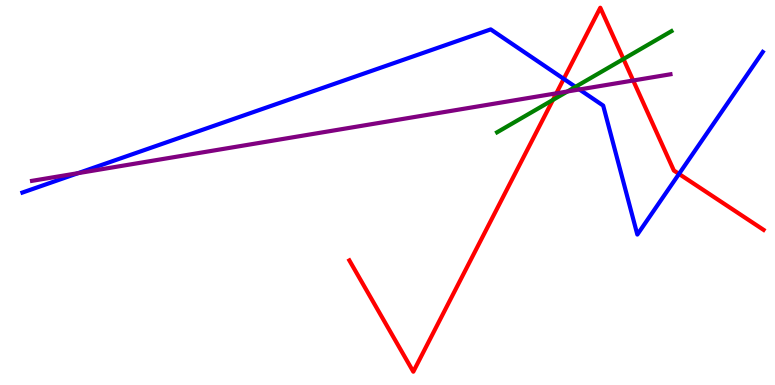[{'lines': ['blue', 'red'], 'intersections': [{'x': 7.27, 'y': 7.95}, {'x': 8.76, 'y': 5.48}]}, {'lines': ['green', 'red'], 'intersections': [{'x': 7.13, 'y': 7.41}, {'x': 8.04, 'y': 8.47}]}, {'lines': ['purple', 'red'], 'intersections': [{'x': 7.18, 'y': 7.58}, {'x': 8.17, 'y': 7.91}]}, {'lines': ['blue', 'green'], 'intersections': [{'x': 7.43, 'y': 7.74}]}, {'lines': ['blue', 'purple'], 'intersections': [{'x': 1.01, 'y': 5.5}, {'x': 7.48, 'y': 7.68}]}, {'lines': ['green', 'purple'], 'intersections': [{'x': 7.32, 'y': 7.62}]}]